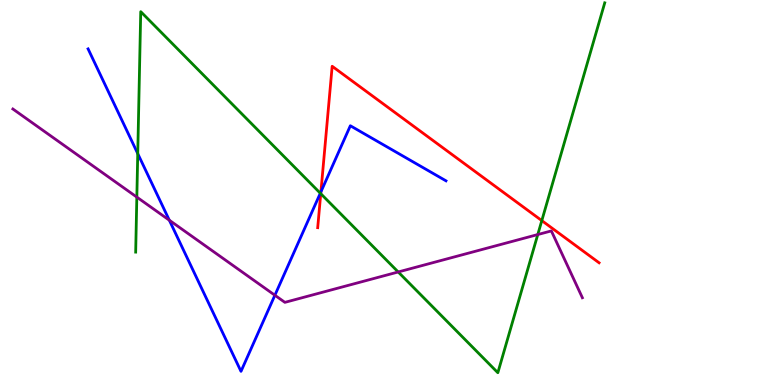[{'lines': ['blue', 'red'], 'intersections': [{'x': 4.14, 'y': 5.02}]}, {'lines': ['green', 'red'], 'intersections': [{'x': 4.14, 'y': 4.97}, {'x': 6.99, 'y': 4.27}]}, {'lines': ['purple', 'red'], 'intersections': []}, {'lines': ['blue', 'green'], 'intersections': [{'x': 1.78, 'y': 6.01}, {'x': 4.13, 'y': 4.98}]}, {'lines': ['blue', 'purple'], 'intersections': [{'x': 2.18, 'y': 4.28}, {'x': 3.55, 'y': 2.33}]}, {'lines': ['green', 'purple'], 'intersections': [{'x': 1.77, 'y': 4.88}, {'x': 5.14, 'y': 2.94}, {'x': 6.94, 'y': 3.91}]}]